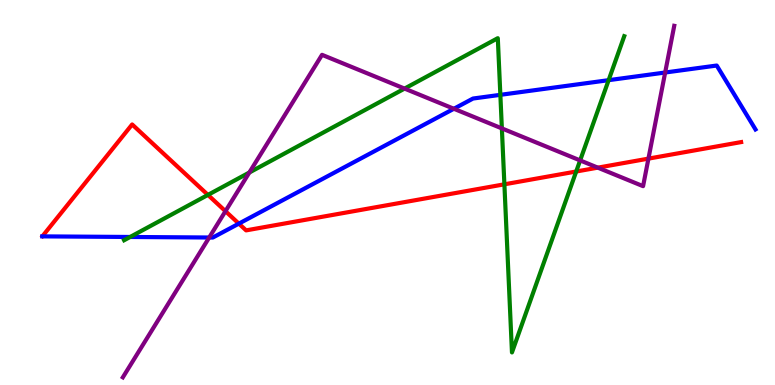[{'lines': ['blue', 'red'], 'intersections': [{'x': 3.08, 'y': 4.19}]}, {'lines': ['green', 'red'], 'intersections': [{'x': 2.68, 'y': 4.94}, {'x': 6.51, 'y': 5.21}, {'x': 7.43, 'y': 5.55}]}, {'lines': ['purple', 'red'], 'intersections': [{'x': 2.91, 'y': 4.51}, {'x': 7.71, 'y': 5.65}, {'x': 8.37, 'y': 5.88}]}, {'lines': ['blue', 'green'], 'intersections': [{'x': 1.68, 'y': 3.84}, {'x': 6.46, 'y': 7.54}, {'x': 7.85, 'y': 7.92}]}, {'lines': ['blue', 'purple'], 'intersections': [{'x': 2.7, 'y': 3.83}, {'x': 5.86, 'y': 7.17}, {'x': 8.58, 'y': 8.12}]}, {'lines': ['green', 'purple'], 'intersections': [{'x': 3.22, 'y': 5.52}, {'x': 5.22, 'y': 7.7}, {'x': 6.48, 'y': 6.66}, {'x': 7.49, 'y': 5.83}]}]